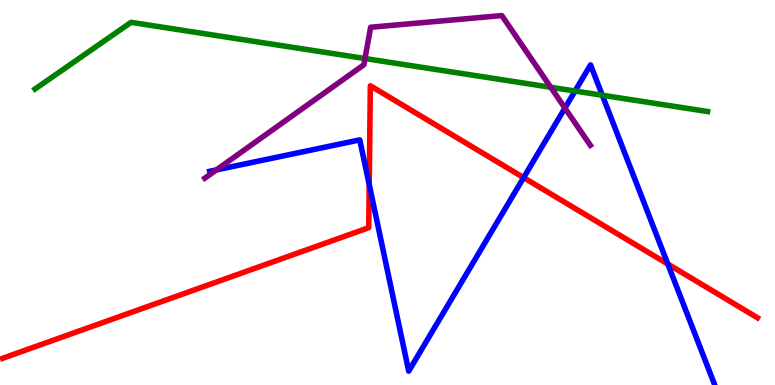[{'lines': ['blue', 'red'], 'intersections': [{'x': 4.76, 'y': 5.21}, {'x': 6.76, 'y': 5.39}, {'x': 8.62, 'y': 3.14}]}, {'lines': ['green', 'red'], 'intersections': []}, {'lines': ['purple', 'red'], 'intersections': []}, {'lines': ['blue', 'green'], 'intersections': [{'x': 7.42, 'y': 7.64}, {'x': 7.77, 'y': 7.53}]}, {'lines': ['blue', 'purple'], 'intersections': [{'x': 2.79, 'y': 5.59}, {'x': 7.29, 'y': 7.19}]}, {'lines': ['green', 'purple'], 'intersections': [{'x': 4.71, 'y': 8.48}, {'x': 7.11, 'y': 7.73}]}]